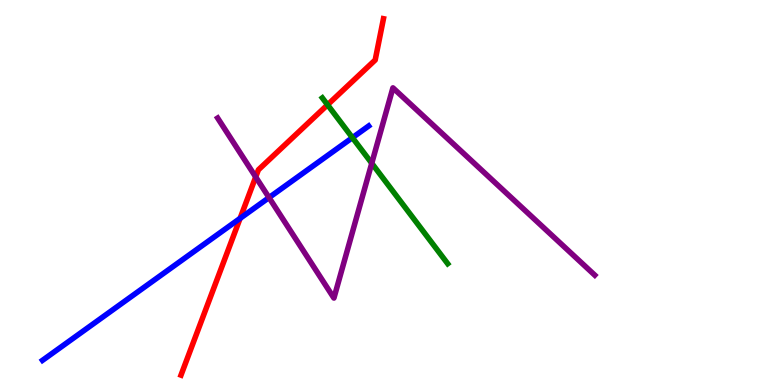[{'lines': ['blue', 'red'], 'intersections': [{'x': 3.1, 'y': 4.33}]}, {'lines': ['green', 'red'], 'intersections': [{'x': 4.23, 'y': 7.28}]}, {'lines': ['purple', 'red'], 'intersections': [{'x': 3.3, 'y': 5.4}]}, {'lines': ['blue', 'green'], 'intersections': [{'x': 4.55, 'y': 6.42}]}, {'lines': ['blue', 'purple'], 'intersections': [{'x': 3.47, 'y': 4.87}]}, {'lines': ['green', 'purple'], 'intersections': [{'x': 4.8, 'y': 5.76}]}]